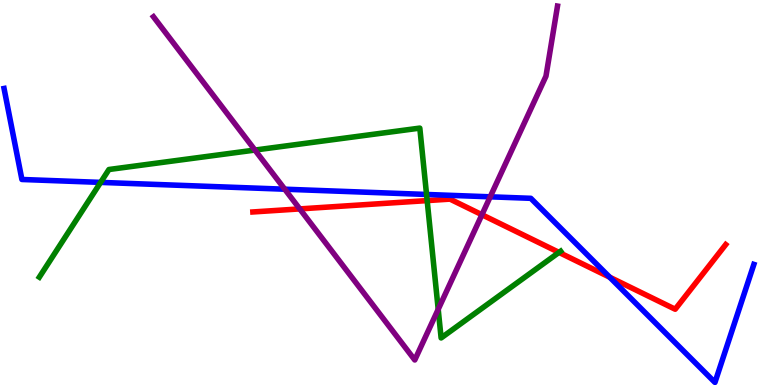[{'lines': ['blue', 'red'], 'intersections': [{'x': 7.87, 'y': 2.8}]}, {'lines': ['green', 'red'], 'intersections': [{'x': 5.51, 'y': 4.79}, {'x': 7.21, 'y': 3.44}]}, {'lines': ['purple', 'red'], 'intersections': [{'x': 3.87, 'y': 4.57}, {'x': 6.22, 'y': 4.42}]}, {'lines': ['blue', 'green'], 'intersections': [{'x': 1.3, 'y': 5.26}, {'x': 5.5, 'y': 4.95}]}, {'lines': ['blue', 'purple'], 'intersections': [{'x': 3.67, 'y': 5.09}, {'x': 6.33, 'y': 4.89}]}, {'lines': ['green', 'purple'], 'intersections': [{'x': 3.29, 'y': 6.1}, {'x': 5.65, 'y': 1.97}]}]